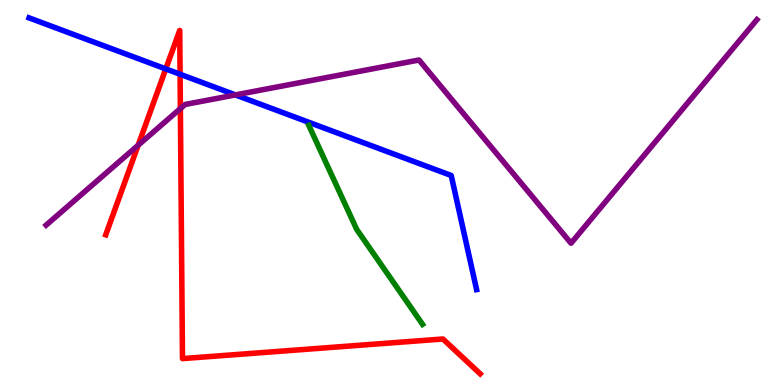[{'lines': ['blue', 'red'], 'intersections': [{'x': 2.14, 'y': 8.21}, {'x': 2.32, 'y': 8.07}]}, {'lines': ['green', 'red'], 'intersections': []}, {'lines': ['purple', 'red'], 'intersections': [{'x': 1.78, 'y': 6.23}, {'x': 2.33, 'y': 7.18}]}, {'lines': ['blue', 'green'], 'intersections': []}, {'lines': ['blue', 'purple'], 'intersections': [{'x': 3.04, 'y': 7.53}]}, {'lines': ['green', 'purple'], 'intersections': []}]